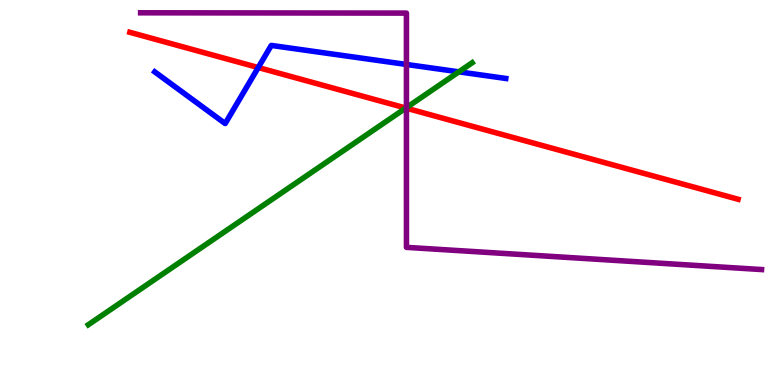[{'lines': ['blue', 'red'], 'intersections': [{'x': 3.33, 'y': 8.25}]}, {'lines': ['green', 'red'], 'intersections': [{'x': 5.24, 'y': 7.19}]}, {'lines': ['purple', 'red'], 'intersections': [{'x': 5.24, 'y': 7.19}]}, {'lines': ['blue', 'green'], 'intersections': [{'x': 5.92, 'y': 8.13}]}, {'lines': ['blue', 'purple'], 'intersections': [{'x': 5.24, 'y': 8.33}]}, {'lines': ['green', 'purple'], 'intersections': [{'x': 5.24, 'y': 7.2}]}]